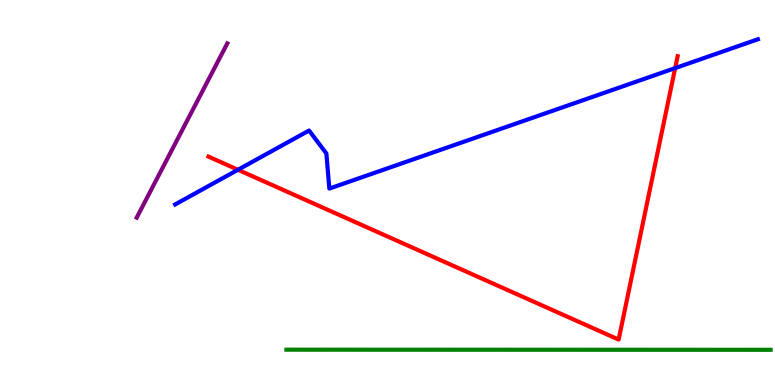[{'lines': ['blue', 'red'], 'intersections': [{'x': 3.07, 'y': 5.59}, {'x': 8.71, 'y': 8.23}]}, {'lines': ['green', 'red'], 'intersections': []}, {'lines': ['purple', 'red'], 'intersections': []}, {'lines': ['blue', 'green'], 'intersections': []}, {'lines': ['blue', 'purple'], 'intersections': []}, {'lines': ['green', 'purple'], 'intersections': []}]